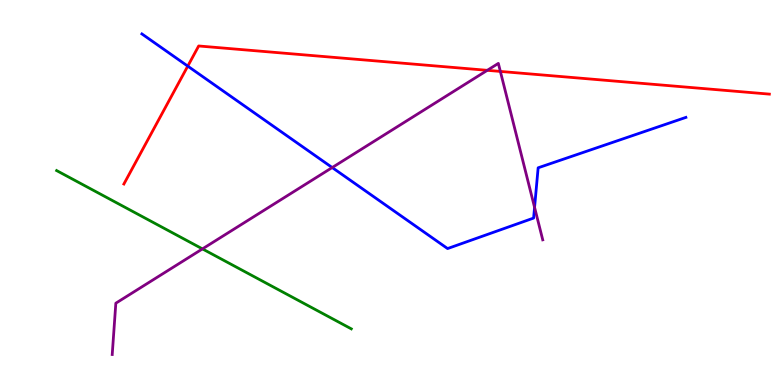[{'lines': ['blue', 'red'], 'intersections': [{'x': 2.42, 'y': 8.28}]}, {'lines': ['green', 'red'], 'intersections': []}, {'lines': ['purple', 'red'], 'intersections': [{'x': 6.29, 'y': 8.17}, {'x': 6.46, 'y': 8.14}]}, {'lines': ['blue', 'green'], 'intersections': []}, {'lines': ['blue', 'purple'], 'intersections': [{'x': 4.29, 'y': 5.65}, {'x': 6.9, 'y': 4.61}]}, {'lines': ['green', 'purple'], 'intersections': [{'x': 2.61, 'y': 3.54}]}]